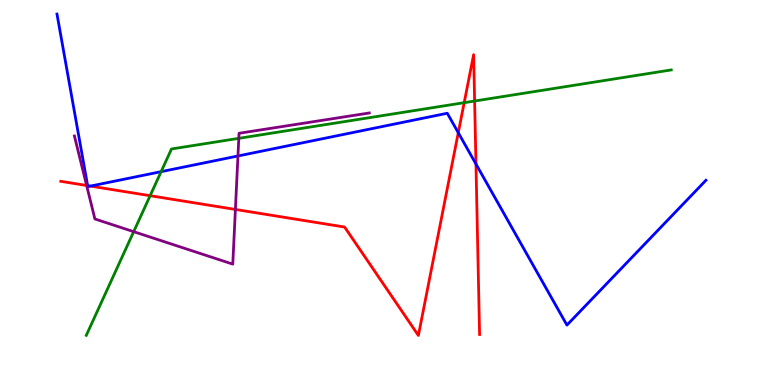[{'lines': ['blue', 'red'], 'intersections': [{'x': 1.13, 'y': 5.18}, {'x': 1.17, 'y': 5.17}, {'x': 5.91, 'y': 6.55}, {'x': 6.14, 'y': 5.74}]}, {'lines': ['green', 'red'], 'intersections': [{'x': 1.94, 'y': 4.92}, {'x': 5.99, 'y': 7.33}, {'x': 6.12, 'y': 7.38}]}, {'lines': ['purple', 'red'], 'intersections': [{'x': 1.12, 'y': 5.18}, {'x': 3.04, 'y': 4.56}]}, {'lines': ['blue', 'green'], 'intersections': [{'x': 2.08, 'y': 5.54}]}, {'lines': ['blue', 'purple'], 'intersections': [{'x': 3.07, 'y': 5.95}]}, {'lines': ['green', 'purple'], 'intersections': [{'x': 1.73, 'y': 3.98}, {'x': 3.08, 'y': 6.41}]}]